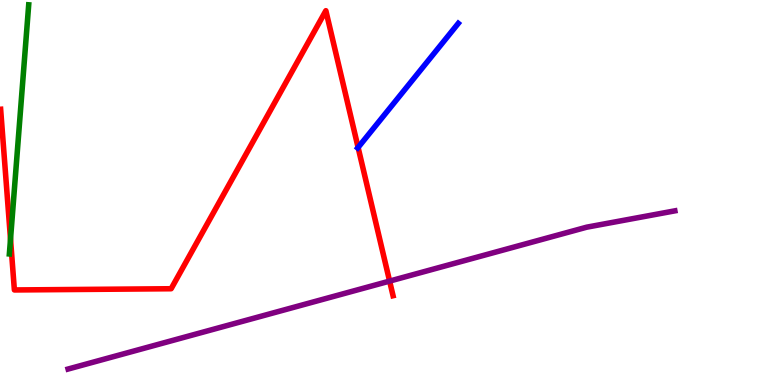[{'lines': ['blue', 'red'], 'intersections': [{'x': 4.62, 'y': 6.17}]}, {'lines': ['green', 'red'], 'intersections': [{'x': 0.136, 'y': 3.79}]}, {'lines': ['purple', 'red'], 'intersections': [{'x': 5.03, 'y': 2.7}]}, {'lines': ['blue', 'green'], 'intersections': []}, {'lines': ['blue', 'purple'], 'intersections': []}, {'lines': ['green', 'purple'], 'intersections': []}]